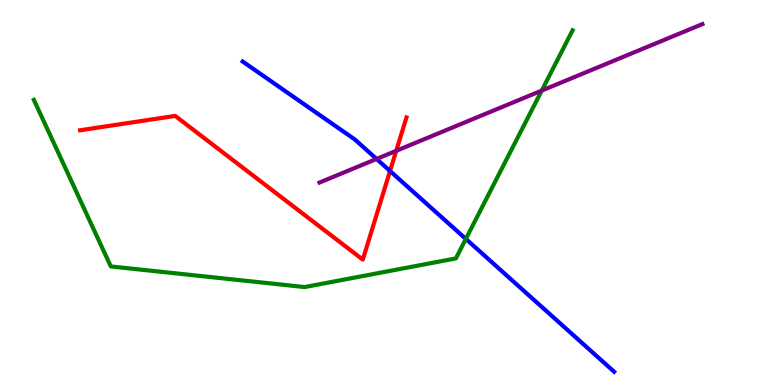[{'lines': ['blue', 'red'], 'intersections': [{'x': 5.03, 'y': 5.56}]}, {'lines': ['green', 'red'], 'intersections': []}, {'lines': ['purple', 'red'], 'intersections': [{'x': 5.11, 'y': 6.08}]}, {'lines': ['blue', 'green'], 'intersections': [{'x': 6.01, 'y': 3.79}]}, {'lines': ['blue', 'purple'], 'intersections': [{'x': 4.86, 'y': 5.87}]}, {'lines': ['green', 'purple'], 'intersections': [{'x': 6.99, 'y': 7.65}]}]